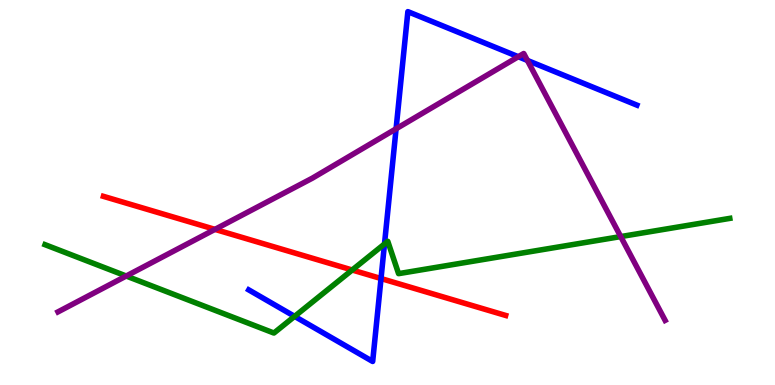[{'lines': ['blue', 'red'], 'intersections': [{'x': 4.92, 'y': 2.77}]}, {'lines': ['green', 'red'], 'intersections': [{'x': 4.54, 'y': 2.99}]}, {'lines': ['purple', 'red'], 'intersections': [{'x': 2.77, 'y': 4.04}]}, {'lines': ['blue', 'green'], 'intersections': [{'x': 3.8, 'y': 1.78}, {'x': 4.96, 'y': 3.66}]}, {'lines': ['blue', 'purple'], 'intersections': [{'x': 5.11, 'y': 6.65}, {'x': 6.69, 'y': 8.53}, {'x': 6.81, 'y': 8.43}]}, {'lines': ['green', 'purple'], 'intersections': [{'x': 1.63, 'y': 2.83}, {'x': 8.01, 'y': 3.86}]}]